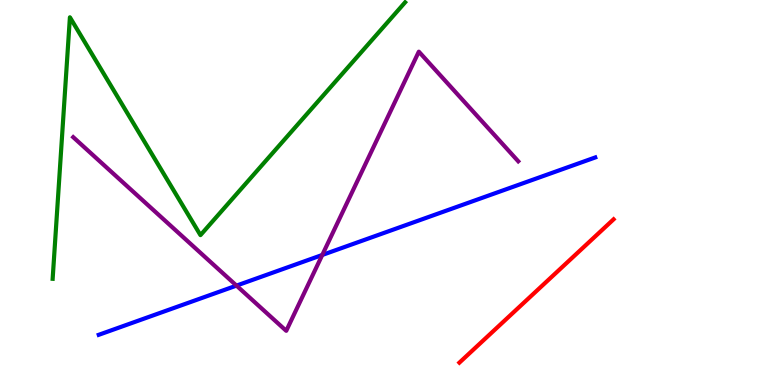[{'lines': ['blue', 'red'], 'intersections': []}, {'lines': ['green', 'red'], 'intersections': []}, {'lines': ['purple', 'red'], 'intersections': []}, {'lines': ['blue', 'green'], 'intersections': []}, {'lines': ['blue', 'purple'], 'intersections': [{'x': 3.05, 'y': 2.58}, {'x': 4.16, 'y': 3.38}]}, {'lines': ['green', 'purple'], 'intersections': []}]